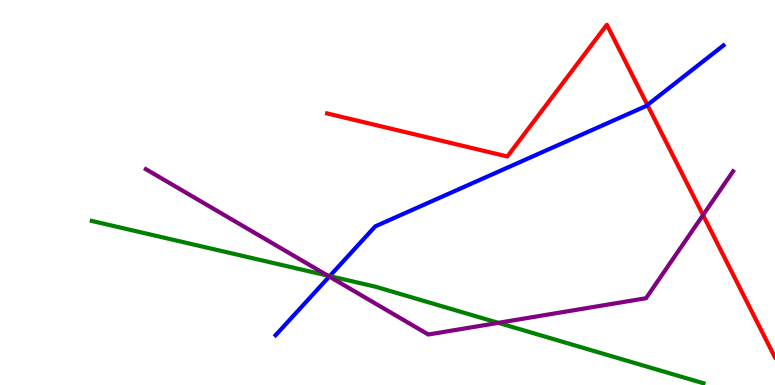[{'lines': ['blue', 'red'], 'intersections': [{'x': 8.35, 'y': 7.27}]}, {'lines': ['green', 'red'], 'intersections': []}, {'lines': ['purple', 'red'], 'intersections': [{'x': 9.07, 'y': 4.41}]}, {'lines': ['blue', 'green'], 'intersections': [{'x': 4.25, 'y': 2.83}]}, {'lines': ['blue', 'purple'], 'intersections': [{'x': 4.25, 'y': 2.82}]}, {'lines': ['green', 'purple'], 'intersections': [{'x': 4.23, 'y': 2.84}, {'x': 6.43, 'y': 1.61}]}]